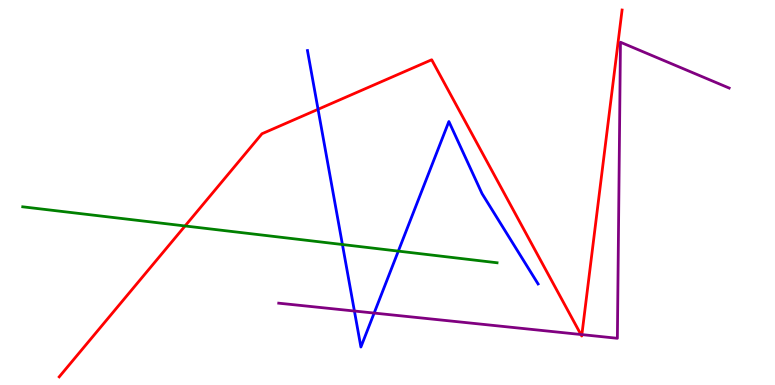[{'lines': ['blue', 'red'], 'intersections': [{'x': 4.1, 'y': 7.16}]}, {'lines': ['green', 'red'], 'intersections': [{'x': 2.39, 'y': 4.13}]}, {'lines': ['purple', 'red'], 'intersections': [{'x': 7.5, 'y': 1.31}, {'x': 7.51, 'y': 1.31}]}, {'lines': ['blue', 'green'], 'intersections': [{'x': 4.42, 'y': 3.65}, {'x': 5.14, 'y': 3.48}]}, {'lines': ['blue', 'purple'], 'intersections': [{'x': 4.57, 'y': 1.92}, {'x': 4.83, 'y': 1.87}]}, {'lines': ['green', 'purple'], 'intersections': []}]